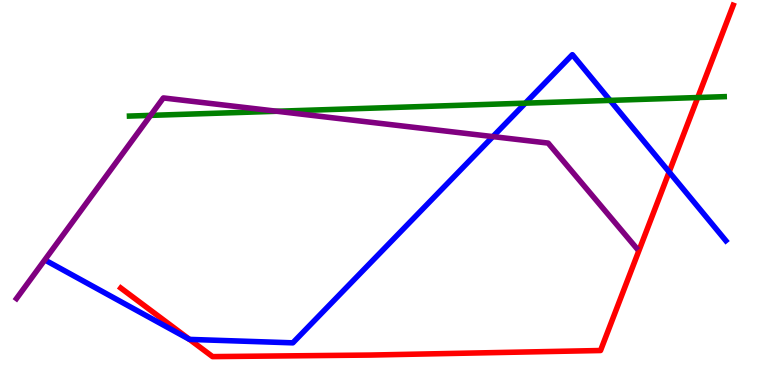[{'lines': ['blue', 'red'], 'intersections': [{'x': 2.45, 'y': 1.18}, {'x': 8.63, 'y': 5.53}]}, {'lines': ['green', 'red'], 'intersections': [{'x': 9.0, 'y': 7.47}]}, {'lines': ['purple', 'red'], 'intersections': []}, {'lines': ['blue', 'green'], 'intersections': [{'x': 6.78, 'y': 7.32}, {'x': 7.87, 'y': 7.39}]}, {'lines': ['blue', 'purple'], 'intersections': [{'x': 6.36, 'y': 6.45}]}, {'lines': ['green', 'purple'], 'intersections': [{'x': 1.94, 'y': 7.0}, {'x': 3.57, 'y': 7.11}]}]